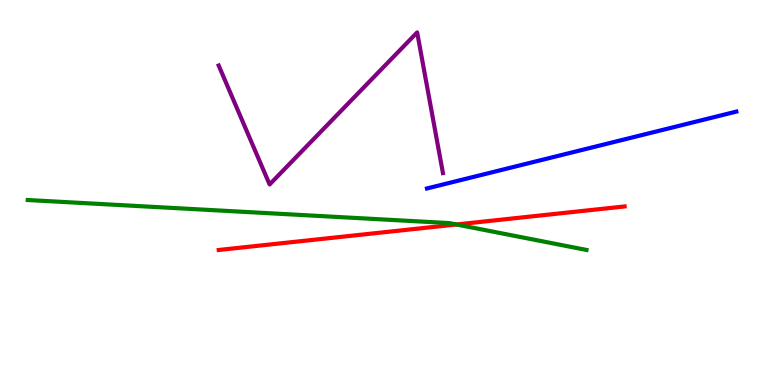[{'lines': ['blue', 'red'], 'intersections': []}, {'lines': ['green', 'red'], 'intersections': [{'x': 5.89, 'y': 4.17}]}, {'lines': ['purple', 'red'], 'intersections': []}, {'lines': ['blue', 'green'], 'intersections': []}, {'lines': ['blue', 'purple'], 'intersections': []}, {'lines': ['green', 'purple'], 'intersections': []}]